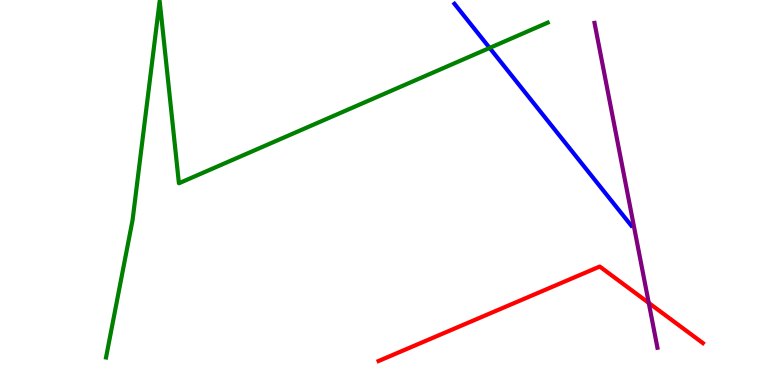[{'lines': ['blue', 'red'], 'intersections': []}, {'lines': ['green', 'red'], 'intersections': []}, {'lines': ['purple', 'red'], 'intersections': [{'x': 8.37, 'y': 2.13}]}, {'lines': ['blue', 'green'], 'intersections': [{'x': 6.32, 'y': 8.76}]}, {'lines': ['blue', 'purple'], 'intersections': []}, {'lines': ['green', 'purple'], 'intersections': []}]